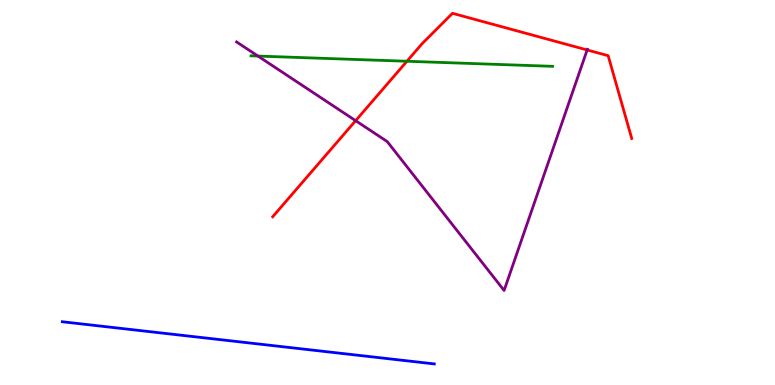[{'lines': ['blue', 'red'], 'intersections': []}, {'lines': ['green', 'red'], 'intersections': [{'x': 5.25, 'y': 8.41}]}, {'lines': ['purple', 'red'], 'intersections': [{'x': 4.59, 'y': 6.87}, {'x': 7.58, 'y': 8.7}]}, {'lines': ['blue', 'green'], 'intersections': []}, {'lines': ['blue', 'purple'], 'intersections': []}, {'lines': ['green', 'purple'], 'intersections': [{'x': 3.33, 'y': 8.54}]}]